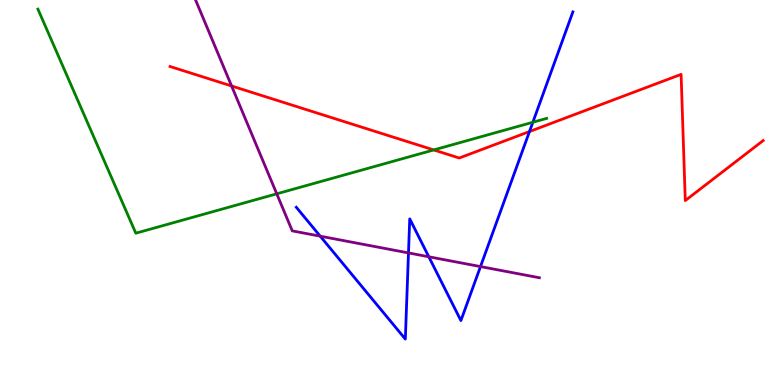[{'lines': ['blue', 'red'], 'intersections': [{'x': 6.83, 'y': 6.58}]}, {'lines': ['green', 'red'], 'intersections': [{'x': 5.6, 'y': 6.11}]}, {'lines': ['purple', 'red'], 'intersections': [{'x': 2.99, 'y': 7.77}]}, {'lines': ['blue', 'green'], 'intersections': [{'x': 6.88, 'y': 6.82}]}, {'lines': ['blue', 'purple'], 'intersections': [{'x': 4.13, 'y': 3.87}, {'x': 5.27, 'y': 3.43}, {'x': 5.53, 'y': 3.33}, {'x': 6.2, 'y': 3.08}]}, {'lines': ['green', 'purple'], 'intersections': [{'x': 3.57, 'y': 4.97}]}]